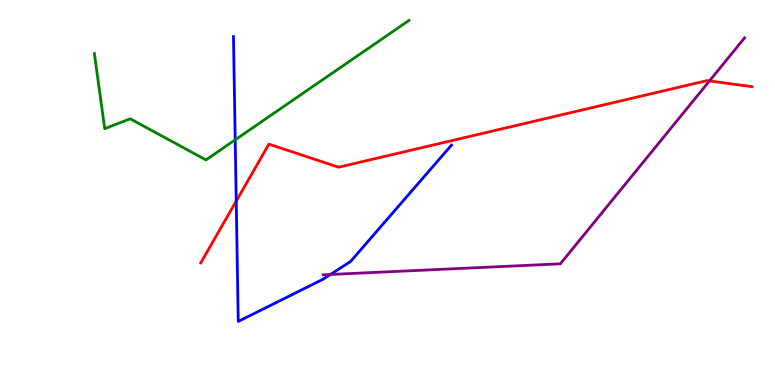[{'lines': ['blue', 'red'], 'intersections': [{'x': 3.05, 'y': 4.78}]}, {'lines': ['green', 'red'], 'intersections': []}, {'lines': ['purple', 'red'], 'intersections': [{'x': 9.15, 'y': 7.9}]}, {'lines': ['blue', 'green'], 'intersections': [{'x': 3.03, 'y': 6.37}]}, {'lines': ['blue', 'purple'], 'intersections': [{'x': 4.26, 'y': 2.87}]}, {'lines': ['green', 'purple'], 'intersections': []}]